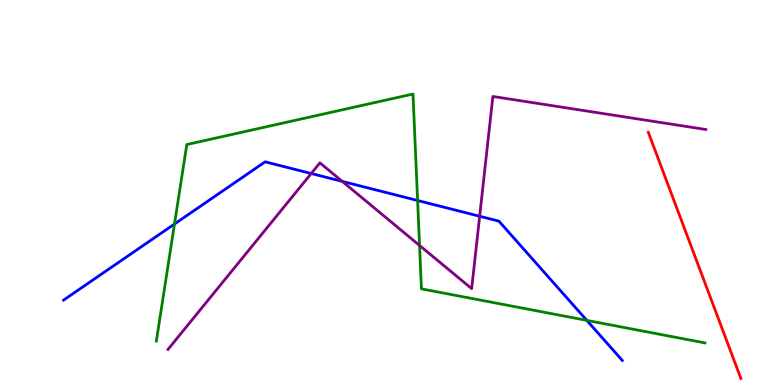[{'lines': ['blue', 'red'], 'intersections': []}, {'lines': ['green', 'red'], 'intersections': []}, {'lines': ['purple', 'red'], 'intersections': []}, {'lines': ['blue', 'green'], 'intersections': [{'x': 2.25, 'y': 4.18}, {'x': 5.39, 'y': 4.79}, {'x': 7.57, 'y': 1.68}]}, {'lines': ['blue', 'purple'], 'intersections': [{'x': 4.02, 'y': 5.49}, {'x': 4.42, 'y': 5.29}, {'x': 6.19, 'y': 4.38}]}, {'lines': ['green', 'purple'], 'intersections': [{'x': 5.41, 'y': 3.62}]}]